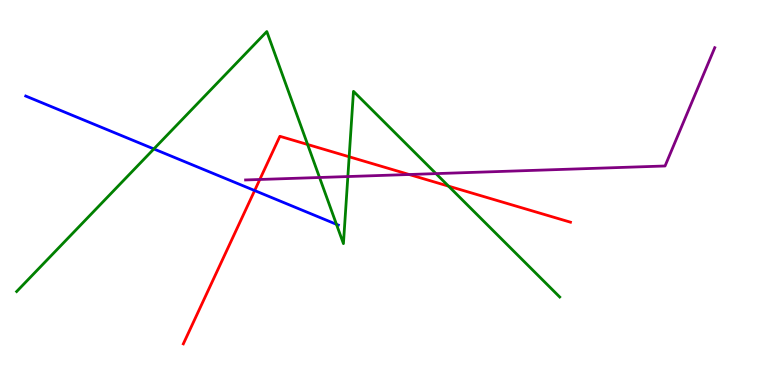[{'lines': ['blue', 'red'], 'intersections': [{'x': 3.29, 'y': 5.05}]}, {'lines': ['green', 'red'], 'intersections': [{'x': 3.97, 'y': 6.25}, {'x': 4.51, 'y': 5.93}, {'x': 5.79, 'y': 5.16}]}, {'lines': ['purple', 'red'], 'intersections': [{'x': 3.35, 'y': 5.34}, {'x': 5.28, 'y': 5.47}]}, {'lines': ['blue', 'green'], 'intersections': [{'x': 1.99, 'y': 6.13}, {'x': 4.34, 'y': 4.17}]}, {'lines': ['blue', 'purple'], 'intersections': []}, {'lines': ['green', 'purple'], 'intersections': [{'x': 4.12, 'y': 5.39}, {'x': 4.49, 'y': 5.41}, {'x': 5.63, 'y': 5.49}]}]